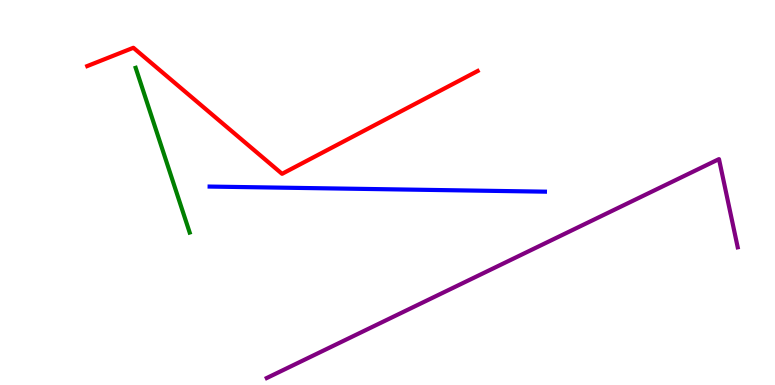[{'lines': ['blue', 'red'], 'intersections': []}, {'lines': ['green', 'red'], 'intersections': []}, {'lines': ['purple', 'red'], 'intersections': []}, {'lines': ['blue', 'green'], 'intersections': []}, {'lines': ['blue', 'purple'], 'intersections': []}, {'lines': ['green', 'purple'], 'intersections': []}]